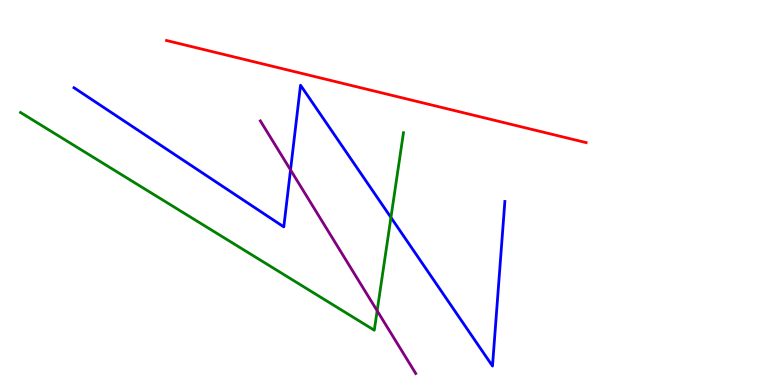[{'lines': ['blue', 'red'], 'intersections': []}, {'lines': ['green', 'red'], 'intersections': []}, {'lines': ['purple', 'red'], 'intersections': []}, {'lines': ['blue', 'green'], 'intersections': [{'x': 5.04, 'y': 4.35}]}, {'lines': ['blue', 'purple'], 'intersections': [{'x': 3.75, 'y': 5.59}]}, {'lines': ['green', 'purple'], 'intersections': [{'x': 4.87, 'y': 1.93}]}]